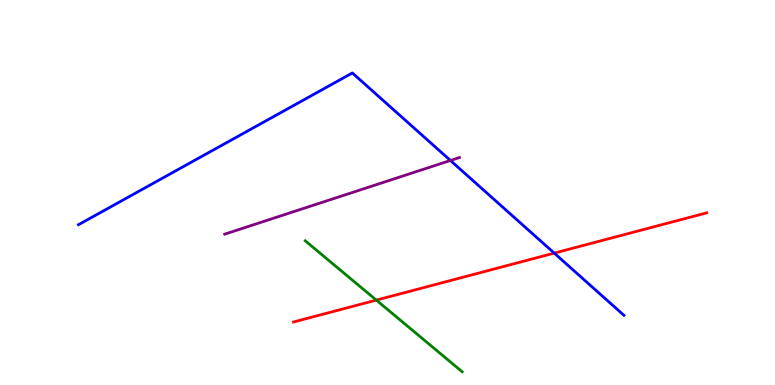[{'lines': ['blue', 'red'], 'intersections': [{'x': 7.15, 'y': 3.43}]}, {'lines': ['green', 'red'], 'intersections': [{'x': 4.86, 'y': 2.2}]}, {'lines': ['purple', 'red'], 'intersections': []}, {'lines': ['blue', 'green'], 'intersections': []}, {'lines': ['blue', 'purple'], 'intersections': [{'x': 5.81, 'y': 5.83}]}, {'lines': ['green', 'purple'], 'intersections': []}]